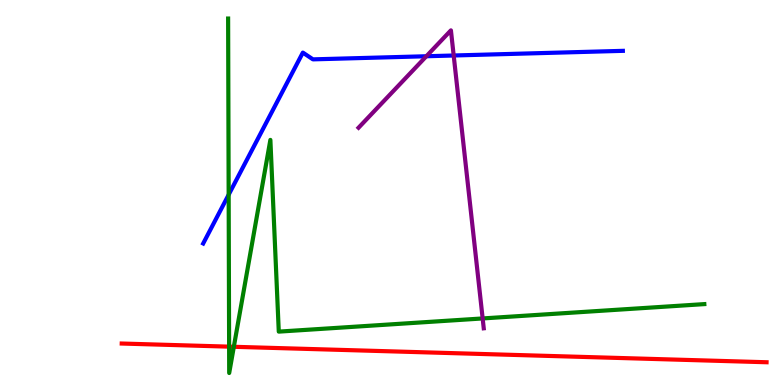[{'lines': ['blue', 'red'], 'intersections': []}, {'lines': ['green', 'red'], 'intersections': [{'x': 2.96, 'y': 0.996}, {'x': 3.02, 'y': 0.993}]}, {'lines': ['purple', 'red'], 'intersections': []}, {'lines': ['blue', 'green'], 'intersections': [{'x': 2.95, 'y': 4.94}]}, {'lines': ['blue', 'purple'], 'intersections': [{'x': 5.5, 'y': 8.54}, {'x': 5.85, 'y': 8.56}]}, {'lines': ['green', 'purple'], 'intersections': [{'x': 6.23, 'y': 1.73}]}]